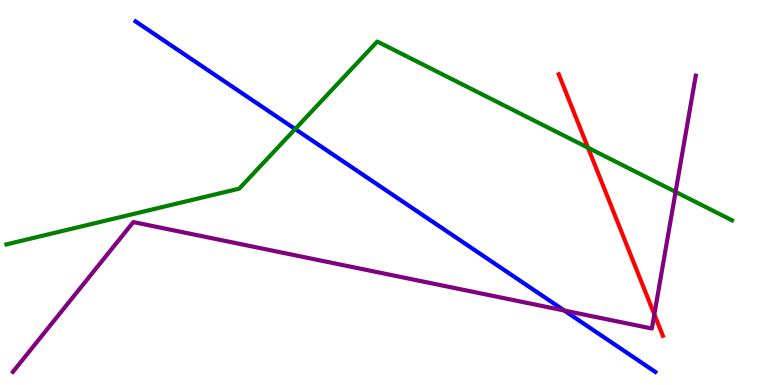[{'lines': ['blue', 'red'], 'intersections': []}, {'lines': ['green', 'red'], 'intersections': [{'x': 7.59, 'y': 6.16}]}, {'lines': ['purple', 'red'], 'intersections': [{'x': 8.44, 'y': 1.83}]}, {'lines': ['blue', 'green'], 'intersections': [{'x': 3.81, 'y': 6.65}]}, {'lines': ['blue', 'purple'], 'intersections': [{'x': 7.28, 'y': 1.93}]}, {'lines': ['green', 'purple'], 'intersections': [{'x': 8.72, 'y': 5.02}]}]